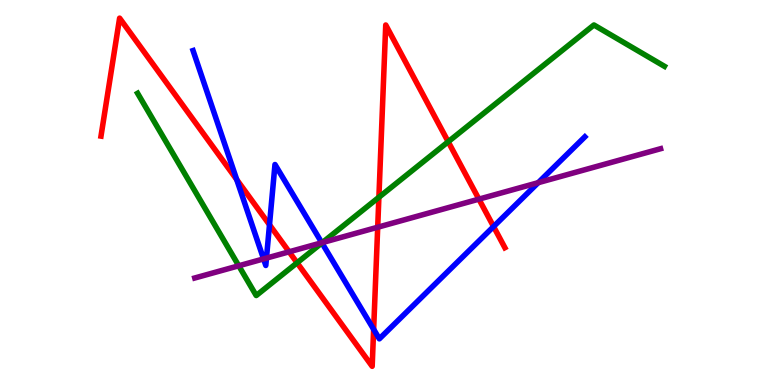[{'lines': ['blue', 'red'], 'intersections': [{'x': 3.05, 'y': 5.34}, {'x': 3.48, 'y': 4.16}, {'x': 4.82, 'y': 1.45}, {'x': 6.37, 'y': 4.12}]}, {'lines': ['green', 'red'], 'intersections': [{'x': 3.83, 'y': 3.17}, {'x': 4.89, 'y': 4.88}, {'x': 5.78, 'y': 6.32}]}, {'lines': ['purple', 'red'], 'intersections': [{'x': 3.73, 'y': 3.46}, {'x': 4.87, 'y': 4.1}, {'x': 6.18, 'y': 4.83}]}, {'lines': ['blue', 'green'], 'intersections': [{'x': 4.15, 'y': 3.69}]}, {'lines': ['blue', 'purple'], 'intersections': [{'x': 3.4, 'y': 3.28}, {'x': 3.44, 'y': 3.3}, {'x': 4.15, 'y': 3.7}, {'x': 6.94, 'y': 5.26}]}, {'lines': ['green', 'purple'], 'intersections': [{'x': 3.08, 'y': 3.1}, {'x': 4.16, 'y': 3.7}]}]